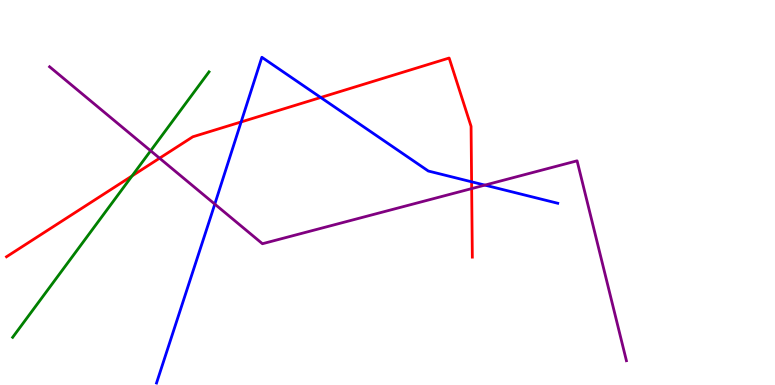[{'lines': ['blue', 'red'], 'intersections': [{'x': 3.11, 'y': 6.83}, {'x': 4.14, 'y': 7.47}, {'x': 6.09, 'y': 5.28}]}, {'lines': ['green', 'red'], 'intersections': [{'x': 1.7, 'y': 5.43}]}, {'lines': ['purple', 'red'], 'intersections': [{'x': 2.06, 'y': 5.89}, {'x': 6.09, 'y': 5.1}]}, {'lines': ['blue', 'green'], 'intersections': []}, {'lines': ['blue', 'purple'], 'intersections': [{'x': 2.77, 'y': 4.7}, {'x': 6.26, 'y': 5.19}]}, {'lines': ['green', 'purple'], 'intersections': [{'x': 1.94, 'y': 6.08}]}]